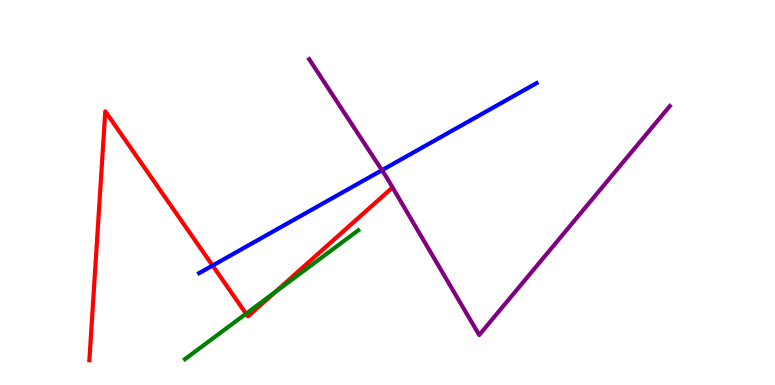[{'lines': ['blue', 'red'], 'intersections': [{'x': 2.74, 'y': 3.1}]}, {'lines': ['green', 'red'], 'intersections': [{'x': 3.18, 'y': 1.85}, {'x': 3.55, 'y': 2.41}]}, {'lines': ['purple', 'red'], 'intersections': []}, {'lines': ['blue', 'green'], 'intersections': []}, {'lines': ['blue', 'purple'], 'intersections': [{'x': 4.93, 'y': 5.58}]}, {'lines': ['green', 'purple'], 'intersections': []}]